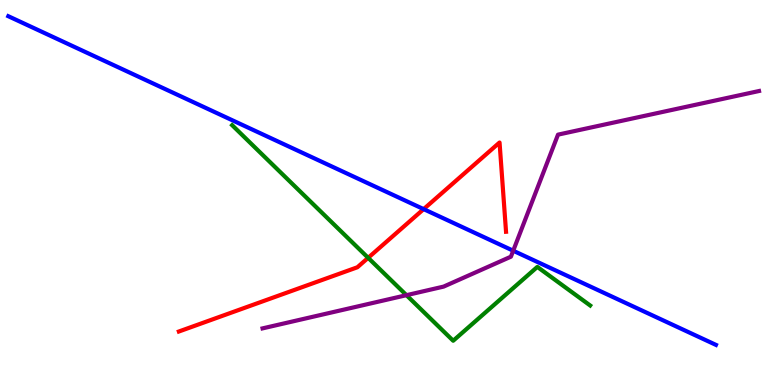[{'lines': ['blue', 'red'], 'intersections': [{'x': 5.47, 'y': 4.57}]}, {'lines': ['green', 'red'], 'intersections': [{'x': 4.75, 'y': 3.3}]}, {'lines': ['purple', 'red'], 'intersections': []}, {'lines': ['blue', 'green'], 'intersections': []}, {'lines': ['blue', 'purple'], 'intersections': [{'x': 6.62, 'y': 3.49}]}, {'lines': ['green', 'purple'], 'intersections': [{'x': 5.24, 'y': 2.33}]}]